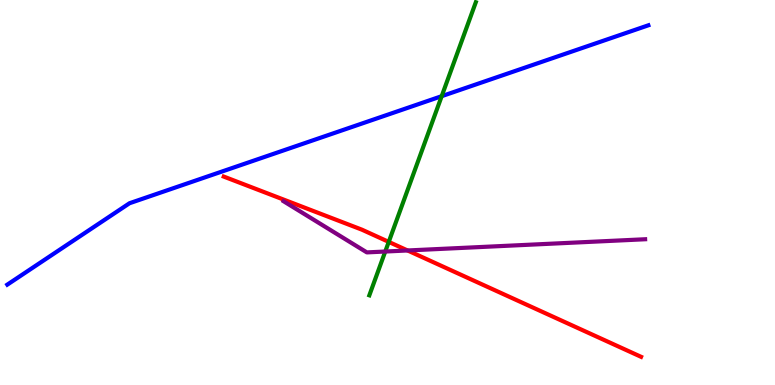[{'lines': ['blue', 'red'], 'intersections': []}, {'lines': ['green', 'red'], 'intersections': [{'x': 5.02, 'y': 3.72}]}, {'lines': ['purple', 'red'], 'intersections': [{'x': 5.26, 'y': 3.49}]}, {'lines': ['blue', 'green'], 'intersections': [{'x': 5.7, 'y': 7.5}]}, {'lines': ['blue', 'purple'], 'intersections': []}, {'lines': ['green', 'purple'], 'intersections': [{'x': 4.97, 'y': 3.47}]}]